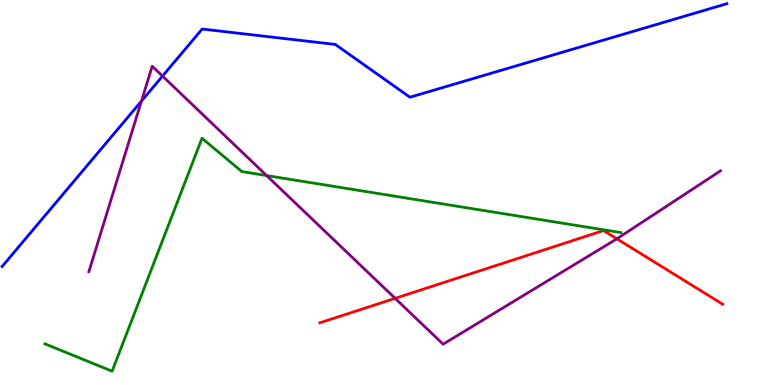[{'lines': ['blue', 'red'], 'intersections': []}, {'lines': ['green', 'red'], 'intersections': []}, {'lines': ['purple', 'red'], 'intersections': [{'x': 5.1, 'y': 2.25}, {'x': 7.96, 'y': 3.8}]}, {'lines': ['blue', 'green'], 'intersections': []}, {'lines': ['blue', 'purple'], 'intersections': [{'x': 1.83, 'y': 7.37}, {'x': 2.1, 'y': 8.02}]}, {'lines': ['green', 'purple'], 'intersections': [{'x': 3.44, 'y': 5.44}]}]